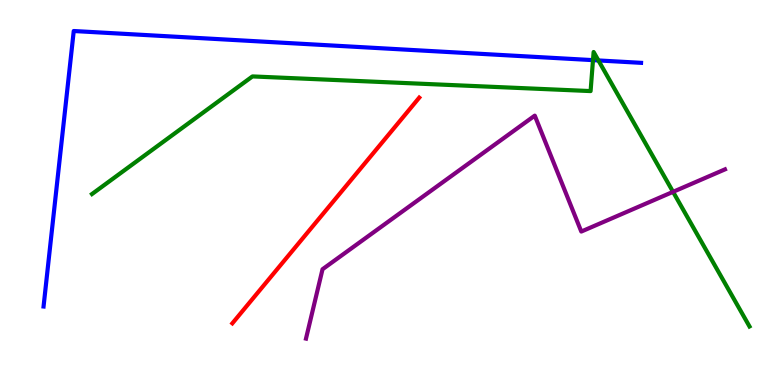[{'lines': ['blue', 'red'], 'intersections': []}, {'lines': ['green', 'red'], 'intersections': []}, {'lines': ['purple', 'red'], 'intersections': []}, {'lines': ['blue', 'green'], 'intersections': [{'x': 7.65, 'y': 8.44}, {'x': 7.72, 'y': 8.43}]}, {'lines': ['blue', 'purple'], 'intersections': []}, {'lines': ['green', 'purple'], 'intersections': [{'x': 8.68, 'y': 5.02}]}]